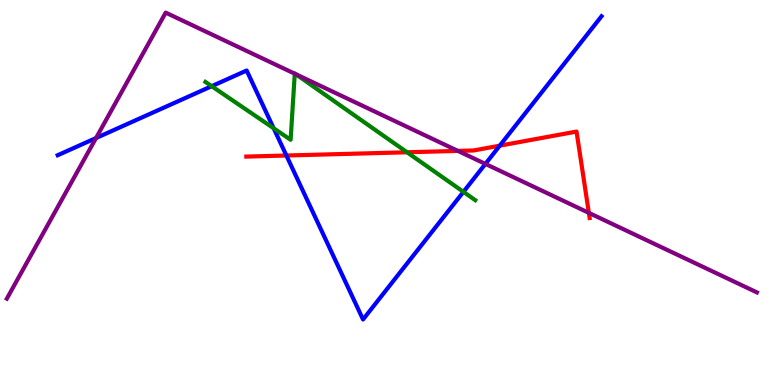[{'lines': ['blue', 'red'], 'intersections': [{'x': 3.7, 'y': 5.96}, {'x': 6.45, 'y': 6.22}]}, {'lines': ['green', 'red'], 'intersections': [{'x': 5.25, 'y': 6.04}]}, {'lines': ['purple', 'red'], 'intersections': [{'x': 5.91, 'y': 6.08}, {'x': 7.6, 'y': 4.47}]}, {'lines': ['blue', 'green'], 'intersections': [{'x': 2.73, 'y': 7.76}, {'x': 3.53, 'y': 6.67}, {'x': 5.98, 'y': 5.02}]}, {'lines': ['blue', 'purple'], 'intersections': [{'x': 1.24, 'y': 6.41}, {'x': 6.26, 'y': 5.74}]}, {'lines': ['green', 'purple'], 'intersections': [{'x': 3.8, 'y': 8.09}, {'x': 3.82, 'y': 8.07}]}]